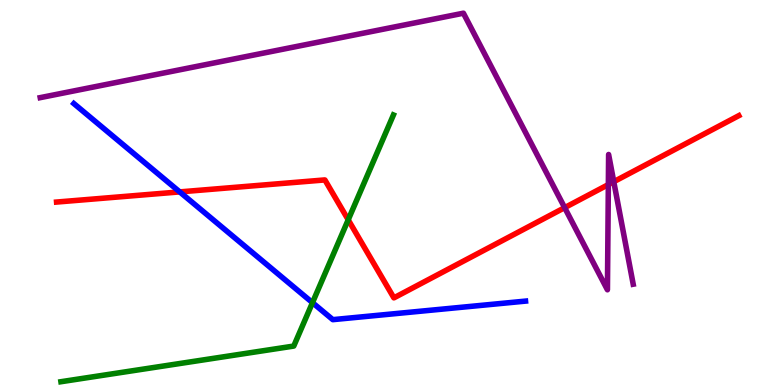[{'lines': ['blue', 'red'], 'intersections': [{'x': 2.32, 'y': 5.02}]}, {'lines': ['green', 'red'], 'intersections': [{'x': 4.49, 'y': 4.29}]}, {'lines': ['purple', 'red'], 'intersections': [{'x': 7.29, 'y': 4.61}, {'x': 7.85, 'y': 5.21}, {'x': 7.92, 'y': 5.28}]}, {'lines': ['blue', 'green'], 'intersections': [{'x': 4.03, 'y': 2.14}]}, {'lines': ['blue', 'purple'], 'intersections': []}, {'lines': ['green', 'purple'], 'intersections': []}]